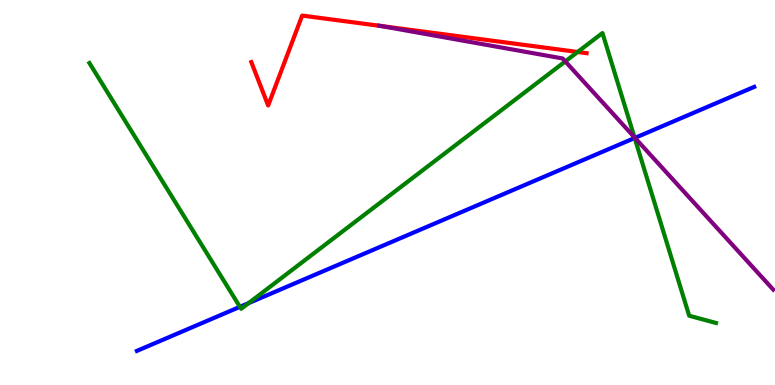[{'lines': ['blue', 'red'], 'intersections': []}, {'lines': ['green', 'red'], 'intersections': [{'x': 7.45, 'y': 8.65}]}, {'lines': ['purple', 'red'], 'intersections': [{'x': 4.91, 'y': 9.33}]}, {'lines': ['blue', 'green'], 'intersections': [{'x': 3.1, 'y': 2.03}, {'x': 3.21, 'y': 2.13}, {'x': 8.19, 'y': 6.42}]}, {'lines': ['blue', 'purple'], 'intersections': [{'x': 8.19, 'y': 6.42}]}, {'lines': ['green', 'purple'], 'intersections': [{'x': 7.29, 'y': 8.4}, {'x': 8.19, 'y': 6.43}]}]